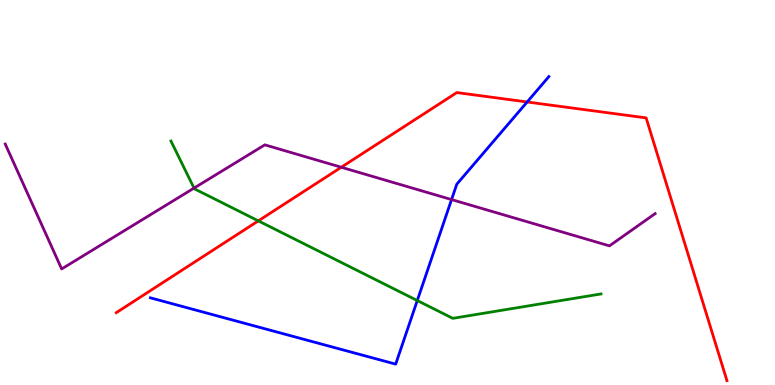[{'lines': ['blue', 'red'], 'intersections': [{'x': 6.8, 'y': 7.35}]}, {'lines': ['green', 'red'], 'intersections': [{'x': 3.33, 'y': 4.26}]}, {'lines': ['purple', 'red'], 'intersections': [{'x': 4.4, 'y': 5.66}]}, {'lines': ['blue', 'green'], 'intersections': [{'x': 5.38, 'y': 2.19}]}, {'lines': ['blue', 'purple'], 'intersections': [{'x': 5.83, 'y': 4.82}]}, {'lines': ['green', 'purple'], 'intersections': [{'x': 2.5, 'y': 5.11}]}]